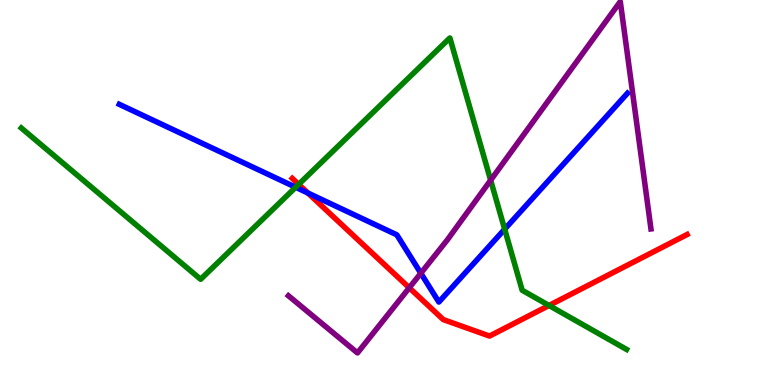[{'lines': ['blue', 'red'], 'intersections': [{'x': 3.97, 'y': 4.99}]}, {'lines': ['green', 'red'], 'intersections': [{'x': 3.85, 'y': 5.21}, {'x': 7.08, 'y': 2.07}]}, {'lines': ['purple', 'red'], 'intersections': [{'x': 5.28, 'y': 2.53}]}, {'lines': ['blue', 'green'], 'intersections': [{'x': 3.82, 'y': 5.14}, {'x': 6.51, 'y': 4.05}]}, {'lines': ['blue', 'purple'], 'intersections': [{'x': 5.43, 'y': 2.9}]}, {'lines': ['green', 'purple'], 'intersections': [{'x': 6.33, 'y': 5.32}]}]